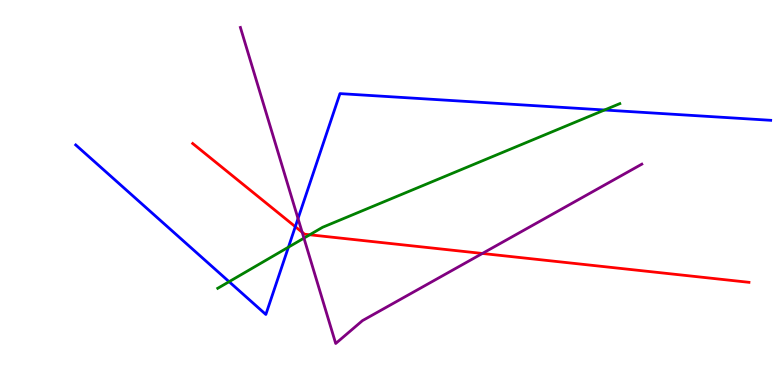[{'lines': ['blue', 'red'], 'intersections': [{'x': 3.81, 'y': 4.11}]}, {'lines': ['green', 'red'], 'intersections': [{'x': 4.0, 'y': 3.9}]}, {'lines': ['purple', 'red'], 'intersections': [{'x': 3.9, 'y': 3.97}, {'x': 6.22, 'y': 3.42}]}, {'lines': ['blue', 'green'], 'intersections': [{'x': 2.96, 'y': 2.68}, {'x': 3.72, 'y': 3.58}, {'x': 7.8, 'y': 7.14}]}, {'lines': ['blue', 'purple'], 'intersections': [{'x': 3.85, 'y': 4.32}]}, {'lines': ['green', 'purple'], 'intersections': [{'x': 3.92, 'y': 3.81}]}]